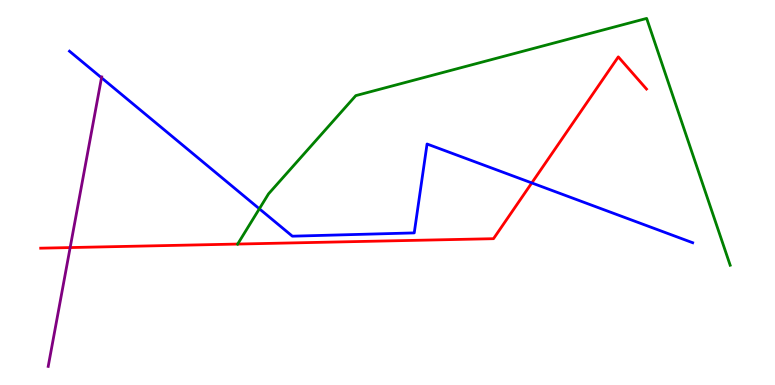[{'lines': ['blue', 'red'], 'intersections': [{'x': 6.86, 'y': 5.25}]}, {'lines': ['green', 'red'], 'intersections': [{'x': 3.07, 'y': 3.66}]}, {'lines': ['purple', 'red'], 'intersections': [{'x': 0.905, 'y': 3.57}]}, {'lines': ['blue', 'green'], 'intersections': [{'x': 3.35, 'y': 4.58}]}, {'lines': ['blue', 'purple'], 'intersections': [{'x': 1.31, 'y': 7.98}]}, {'lines': ['green', 'purple'], 'intersections': []}]